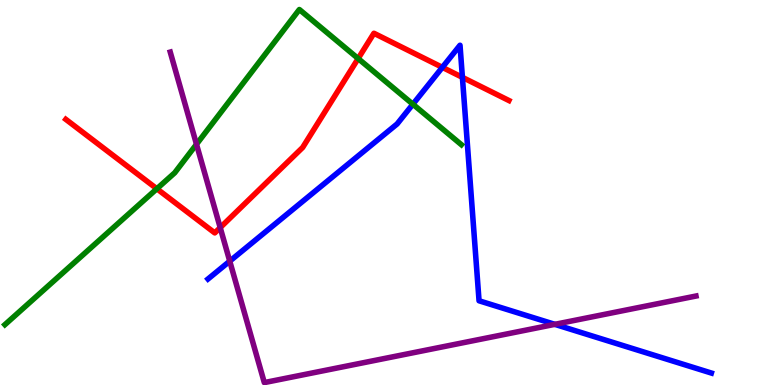[{'lines': ['blue', 'red'], 'intersections': [{'x': 5.71, 'y': 8.25}, {'x': 5.97, 'y': 7.99}]}, {'lines': ['green', 'red'], 'intersections': [{'x': 2.02, 'y': 5.1}, {'x': 4.62, 'y': 8.48}]}, {'lines': ['purple', 'red'], 'intersections': [{'x': 2.84, 'y': 4.09}]}, {'lines': ['blue', 'green'], 'intersections': [{'x': 5.33, 'y': 7.29}]}, {'lines': ['blue', 'purple'], 'intersections': [{'x': 2.96, 'y': 3.22}, {'x': 7.16, 'y': 1.58}]}, {'lines': ['green', 'purple'], 'intersections': [{'x': 2.54, 'y': 6.25}]}]